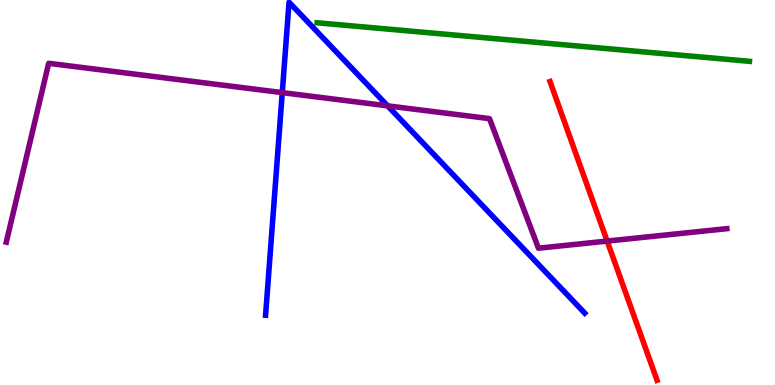[{'lines': ['blue', 'red'], 'intersections': []}, {'lines': ['green', 'red'], 'intersections': []}, {'lines': ['purple', 'red'], 'intersections': [{'x': 7.83, 'y': 3.74}]}, {'lines': ['blue', 'green'], 'intersections': []}, {'lines': ['blue', 'purple'], 'intersections': [{'x': 3.64, 'y': 7.59}, {'x': 5.0, 'y': 7.25}]}, {'lines': ['green', 'purple'], 'intersections': []}]